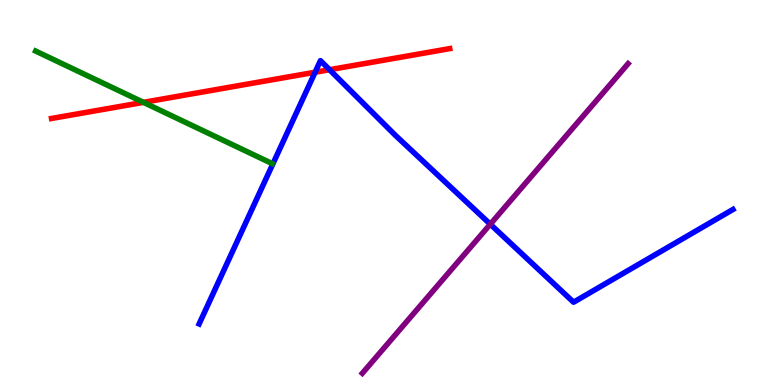[{'lines': ['blue', 'red'], 'intersections': [{'x': 4.07, 'y': 8.12}, {'x': 4.25, 'y': 8.19}]}, {'lines': ['green', 'red'], 'intersections': [{'x': 1.85, 'y': 7.34}]}, {'lines': ['purple', 'red'], 'intersections': []}, {'lines': ['blue', 'green'], 'intersections': []}, {'lines': ['blue', 'purple'], 'intersections': [{'x': 6.33, 'y': 4.18}]}, {'lines': ['green', 'purple'], 'intersections': []}]